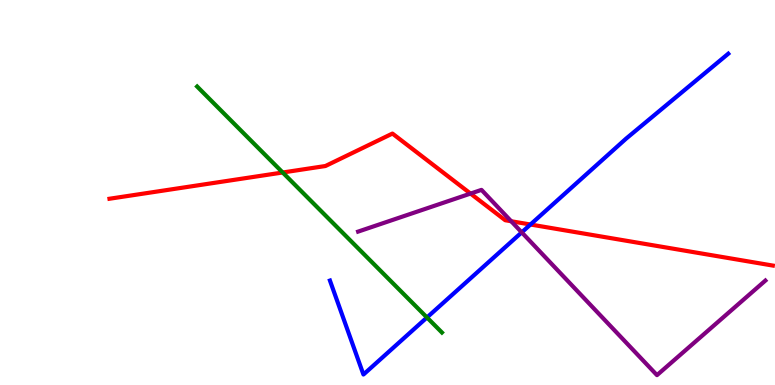[{'lines': ['blue', 'red'], 'intersections': [{'x': 6.84, 'y': 4.17}]}, {'lines': ['green', 'red'], 'intersections': [{'x': 3.65, 'y': 5.52}]}, {'lines': ['purple', 'red'], 'intersections': [{'x': 6.07, 'y': 4.97}, {'x': 6.6, 'y': 4.25}]}, {'lines': ['blue', 'green'], 'intersections': [{'x': 5.51, 'y': 1.75}]}, {'lines': ['blue', 'purple'], 'intersections': [{'x': 6.73, 'y': 3.96}]}, {'lines': ['green', 'purple'], 'intersections': []}]